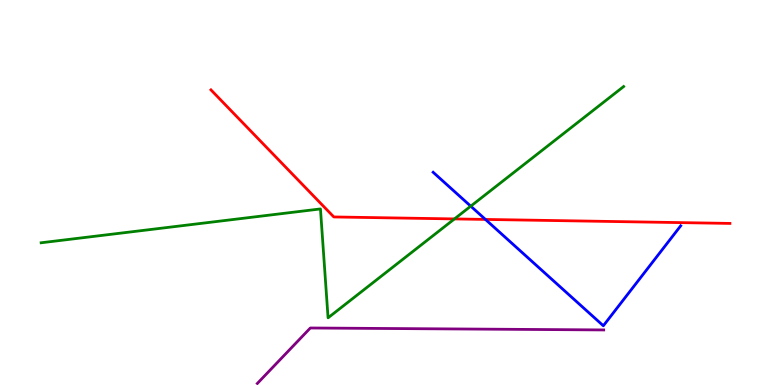[{'lines': ['blue', 'red'], 'intersections': [{'x': 6.26, 'y': 4.3}]}, {'lines': ['green', 'red'], 'intersections': [{'x': 5.86, 'y': 4.31}]}, {'lines': ['purple', 'red'], 'intersections': []}, {'lines': ['blue', 'green'], 'intersections': [{'x': 6.07, 'y': 4.64}]}, {'lines': ['blue', 'purple'], 'intersections': []}, {'lines': ['green', 'purple'], 'intersections': []}]